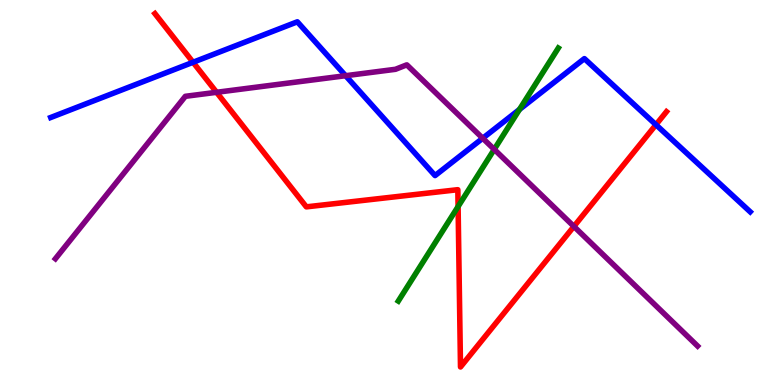[{'lines': ['blue', 'red'], 'intersections': [{'x': 2.49, 'y': 8.38}, {'x': 8.46, 'y': 6.76}]}, {'lines': ['green', 'red'], 'intersections': [{'x': 5.91, 'y': 4.64}]}, {'lines': ['purple', 'red'], 'intersections': [{'x': 2.79, 'y': 7.6}, {'x': 7.41, 'y': 4.12}]}, {'lines': ['blue', 'green'], 'intersections': [{'x': 6.7, 'y': 7.16}]}, {'lines': ['blue', 'purple'], 'intersections': [{'x': 4.46, 'y': 8.03}, {'x': 6.23, 'y': 6.41}]}, {'lines': ['green', 'purple'], 'intersections': [{'x': 6.38, 'y': 6.12}]}]